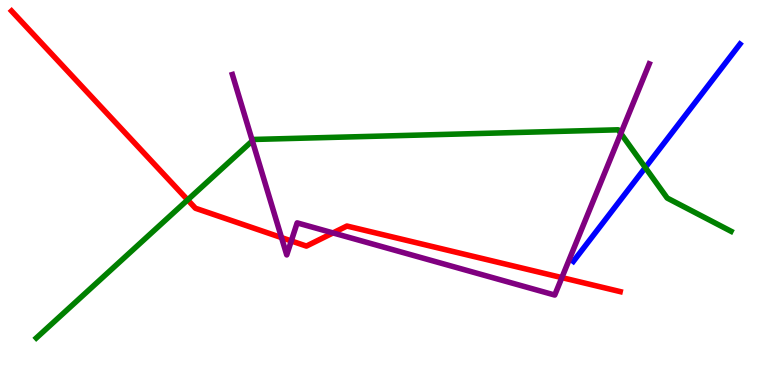[{'lines': ['blue', 'red'], 'intersections': []}, {'lines': ['green', 'red'], 'intersections': [{'x': 2.42, 'y': 4.81}]}, {'lines': ['purple', 'red'], 'intersections': [{'x': 3.63, 'y': 3.83}, {'x': 3.76, 'y': 3.74}, {'x': 4.3, 'y': 3.95}, {'x': 7.25, 'y': 2.79}]}, {'lines': ['blue', 'green'], 'intersections': [{'x': 8.33, 'y': 5.65}]}, {'lines': ['blue', 'purple'], 'intersections': []}, {'lines': ['green', 'purple'], 'intersections': [{'x': 3.26, 'y': 6.34}, {'x': 8.01, 'y': 6.53}]}]